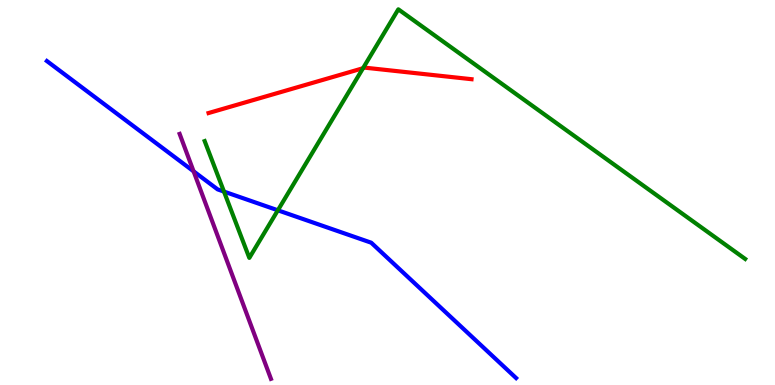[{'lines': ['blue', 'red'], 'intersections': []}, {'lines': ['green', 'red'], 'intersections': [{'x': 4.68, 'y': 8.23}]}, {'lines': ['purple', 'red'], 'intersections': []}, {'lines': ['blue', 'green'], 'intersections': [{'x': 2.89, 'y': 5.02}, {'x': 3.59, 'y': 4.54}]}, {'lines': ['blue', 'purple'], 'intersections': [{'x': 2.5, 'y': 5.55}]}, {'lines': ['green', 'purple'], 'intersections': []}]